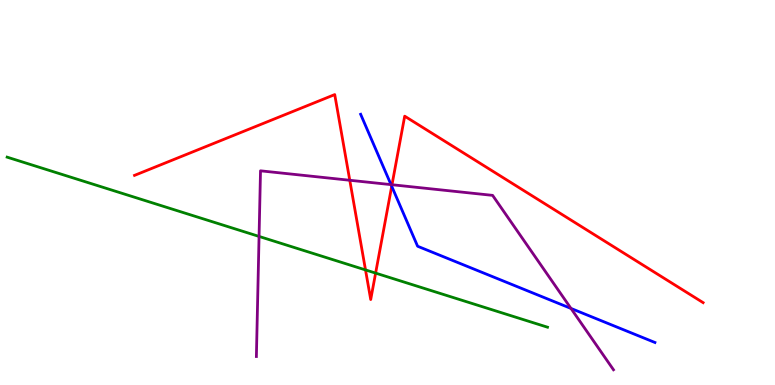[{'lines': ['blue', 'red'], 'intersections': [{'x': 5.05, 'y': 5.16}]}, {'lines': ['green', 'red'], 'intersections': [{'x': 4.72, 'y': 2.99}, {'x': 4.85, 'y': 2.91}]}, {'lines': ['purple', 'red'], 'intersections': [{'x': 4.51, 'y': 5.32}, {'x': 5.06, 'y': 5.2}]}, {'lines': ['blue', 'green'], 'intersections': []}, {'lines': ['blue', 'purple'], 'intersections': [{'x': 5.05, 'y': 5.2}, {'x': 7.37, 'y': 1.99}]}, {'lines': ['green', 'purple'], 'intersections': [{'x': 3.34, 'y': 3.86}]}]